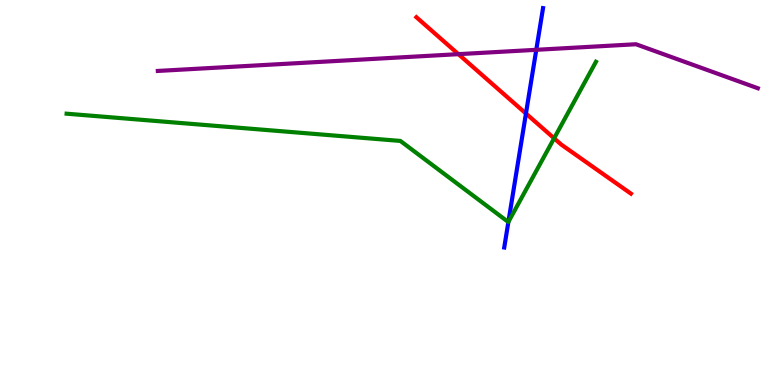[{'lines': ['blue', 'red'], 'intersections': [{'x': 6.79, 'y': 7.05}]}, {'lines': ['green', 'red'], 'intersections': [{'x': 7.15, 'y': 6.41}]}, {'lines': ['purple', 'red'], 'intersections': [{'x': 5.91, 'y': 8.59}]}, {'lines': ['blue', 'green'], 'intersections': [{'x': 6.56, 'y': 4.23}]}, {'lines': ['blue', 'purple'], 'intersections': [{'x': 6.92, 'y': 8.71}]}, {'lines': ['green', 'purple'], 'intersections': []}]